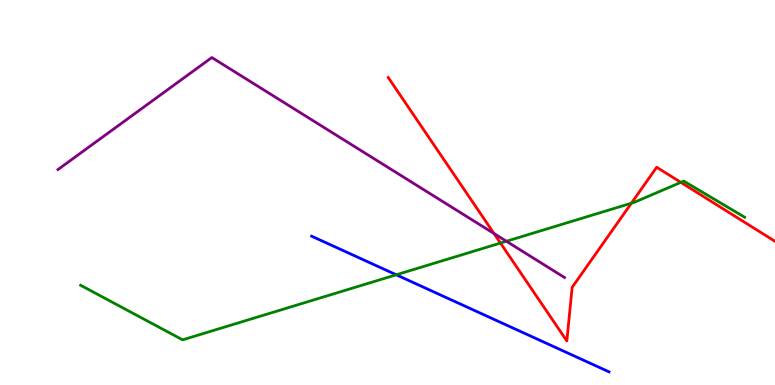[{'lines': ['blue', 'red'], 'intersections': []}, {'lines': ['green', 'red'], 'intersections': [{'x': 6.46, 'y': 3.69}, {'x': 8.15, 'y': 4.72}, {'x': 8.79, 'y': 5.26}]}, {'lines': ['purple', 'red'], 'intersections': [{'x': 6.37, 'y': 3.93}]}, {'lines': ['blue', 'green'], 'intersections': [{'x': 5.11, 'y': 2.86}]}, {'lines': ['blue', 'purple'], 'intersections': []}, {'lines': ['green', 'purple'], 'intersections': [{'x': 6.53, 'y': 3.73}]}]